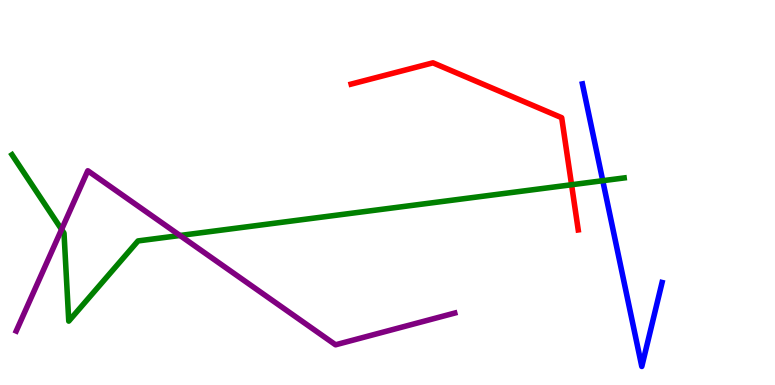[{'lines': ['blue', 'red'], 'intersections': []}, {'lines': ['green', 'red'], 'intersections': [{'x': 7.38, 'y': 5.2}]}, {'lines': ['purple', 'red'], 'intersections': []}, {'lines': ['blue', 'green'], 'intersections': [{'x': 7.78, 'y': 5.31}]}, {'lines': ['blue', 'purple'], 'intersections': []}, {'lines': ['green', 'purple'], 'intersections': [{'x': 0.795, 'y': 4.04}, {'x': 2.32, 'y': 3.88}]}]